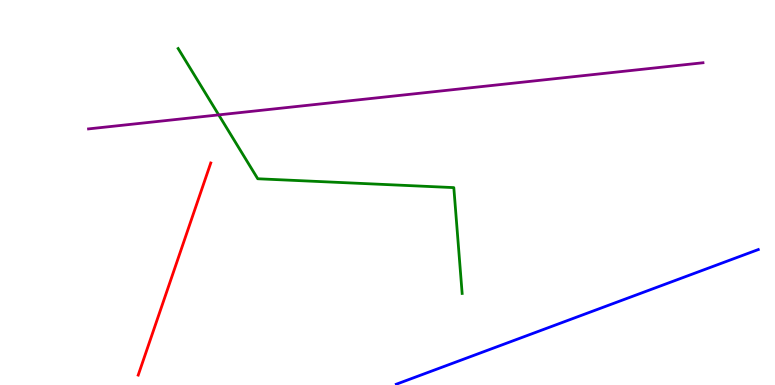[{'lines': ['blue', 'red'], 'intersections': []}, {'lines': ['green', 'red'], 'intersections': []}, {'lines': ['purple', 'red'], 'intersections': []}, {'lines': ['blue', 'green'], 'intersections': []}, {'lines': ['blue', 'purple'], 'intersections': []}, {'lines': ['green', 'purple'], 'intersections': [{'x': 2.82, 'y': 7.02}]}]